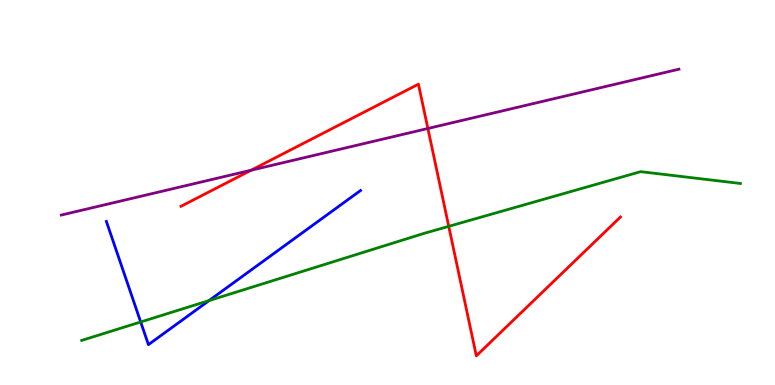[{'lines': ['blue', 'red'], 'intersections': []}, {'lines': ['green', 'red'], 'intersections': [{'x': 5.79, 'y': 4.12}]}, {'lines': ['purple', 'red'], 'intersections': [{'x': 3.24, 'y': 5.58}, {'x': 5.52, 'y': 6.66}]}, {'lines': ['blue', 'green'], 'intersections': [{'x': 1.82, 'y': 1.64}, {'x': 2.7, 'y': 2.19}]}, {'lines': ['blue', 'purple'], 'intersections': []}, {'lines': ['green', 'purple'], 'intersections': []}]